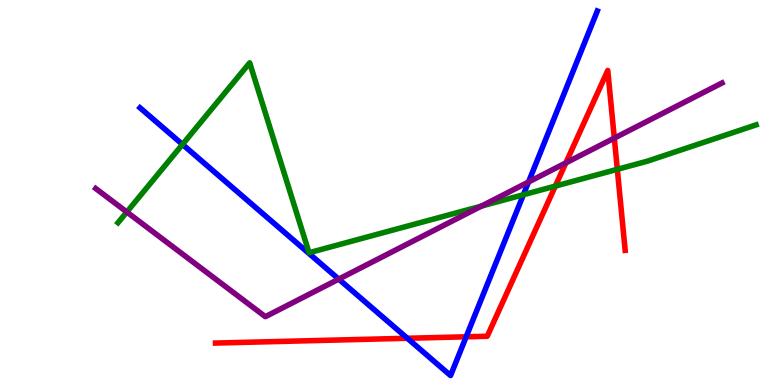[{'lines': ['blue', 'red'], 'intersections': [{'x': 5.26, 'y': 1.21}, {'x': 6.02, 'y': 1.25}]}, {'lines': ['green', 'red'], 'intersections': [{'x': 7.17, 'y': 5.17}, {'x': 7.97, 'y': 5.6}]}, {'lines': ['purple', 'red'], 'intersections': [{'x': 7.3, 'y': 5.77}, {'x': 7.93, 'y': 6.41}]}, {'lines': ['blue', 'green'], 'intersections': [{'x': 2.35, 'y': 6.25}, {'x': 6.75, 'y': 4.94}]}, {'lines': ['blue', 'purple'], 'intersections': [{'x': 4.37, 'y': 2.75}, {'x': 6.82, 'y': 5.27}]}, {'lines': ['green', 'purple'], 'intersections': [{'x': 1.64, 'y': 4.49}, {'x': 6.21, 'y': 4.65}]}]